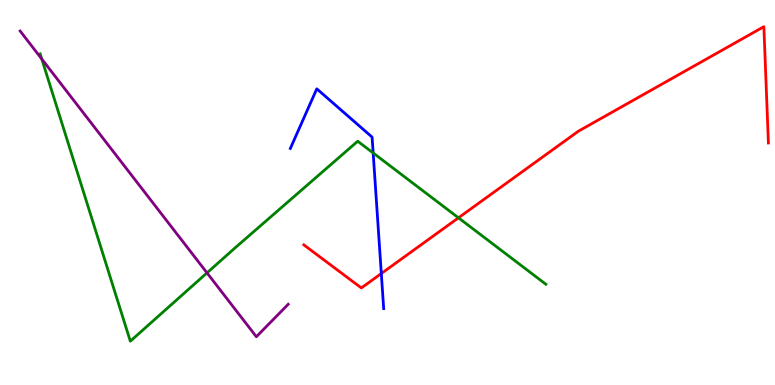[{'lines': ['blue', 'red'], 'intersections': [{'x': 4.92, 'y': 2.9}]}, {'lines': ['green', 'red'], 'intersections': [{'x': 5.92, 'y': 4.34}]}, {'lines': ['purple', 'red'], 'intersections': []}, {'lines': ['blue', 'green'], 'intersections': [{'x': 4.82, 'y': 6.03}]}, {'lines': ['blue', 'purple'], 'intersections': []}, {'lines': ['green', 'purple'], 'intersections': [{'x': 0.539, 'y': 8.47}, {'x': 2.67, 'y': 2.91}]}]